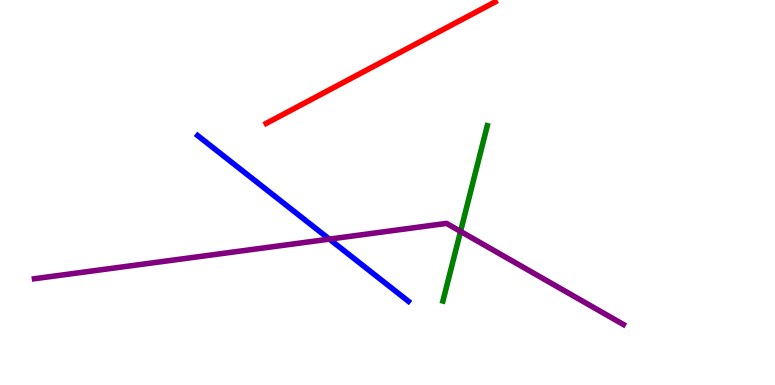[{'lines': ['blue', 'red'], 'intersections': []}, {'lines': ['green', 'red'], 'intersections': []}, {'lines': ['purple', 'red'], 'intersections': []}, {'lines': ['blue', 'green'], 'intersections': []}, {'lines': ['blue', 'purple'], 'intersections': [{'x': 4.25, 'y': 3.79}]}, {'lines': ['green', 'purple'], 'intersections': [{'x': 5.94, 'y': 3.99}]}]